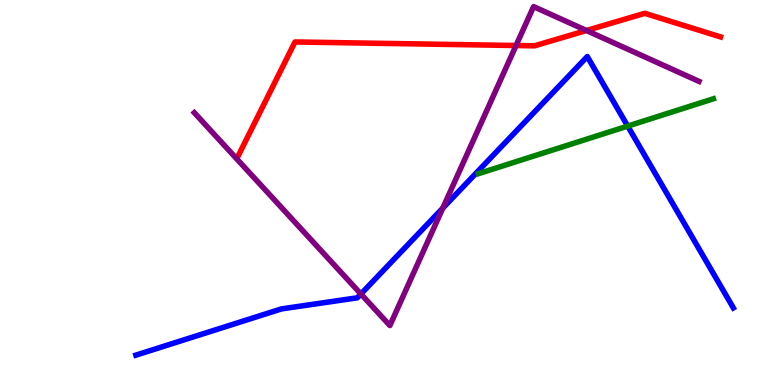[{'lines': ['blue', 'red'], 'intersections': []}, {'lines': ['green', 'red'], 'intersections': []}, {'lines': ['purple', 'red'], 'intersections': [{'x': 6.66, 'y': 8.82}, {'x': 7.57, 'y': 9.21}]}, {'lines': ['blue', 'green'], 'intersections': [{'x': 8.1, 'y': 6.72}]}, {'lines': ['blue', 'purple'], 'intersections': [{'x': 4.66, 'y': 2.36}, {'x': 5.71, 'y': 4.59}]}, {'lines': ['green', 'purple'], 'intersections': []}]